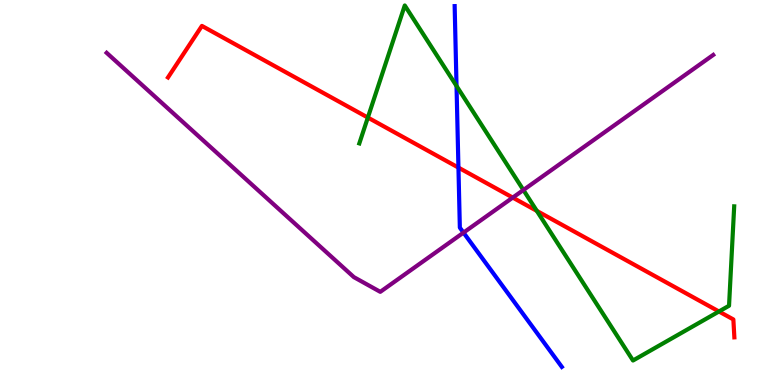[{'lines': ['blue', 'red'], 'intersections': [{'x': 5.92, 'y': 5.65}]}, {'lines': ['green', 'red'], 'intersections': [{'x': 4.75, 'y': 6.95}, {'x': 6.93, 'y': 4.52}, {'x': 9.28, 'y': 1.91}]}, {'lines': ['purple', 'red'], 'intersections': [{'x': 6.62, 'y': 4.87}]}, {'lines': ['blue', 'green'], 'intersections': [{'x': 5.89, 'y': 7.77}]}, {'lines': ['blue', 'purple'], 'intersections': [{'x': 5.98, 'y': 3.96}]}, {'lines': ['green', 'purple'], 'intersections': [{'x': 6.75, 'y': 5.06}]}]